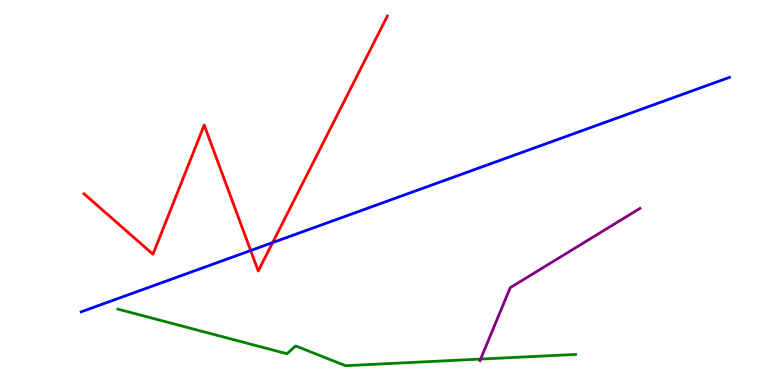[{'lines': ['blue', 'red'], 'intersections': [{'x': 3.23, 'y': 3.49}, {'x': 3.52, 'y': 3.7}]}, {'lines': ['green', 'red'], 'intersections': []}, {'lines': ['purple', 'red'], 'intersections': []}, {'lines': ['blue', 'green'], 'intersections': []}, {'lines': ['blue', 'purple'], 'intersections': []}, {'lines': ['green', 'purple'], 'intersections': [{'x': 6.2, 'y': 0.673}]}]